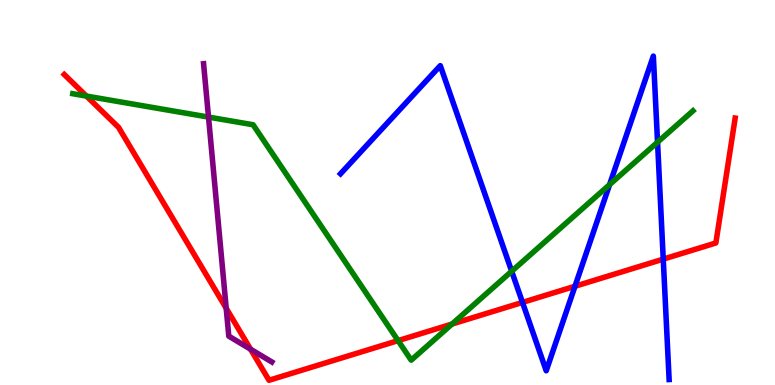[{'lines': ['blue', 'red'], 'intersections': [{'x': 6.74, 'y': 2.15}, {'x': 7.42, 'y': 2.56}, {'x': 8.56, 'y': 3.27}]}, {'lines': ['green', 'red'], 'intersections': [{'x': 1.12, 'y': 7.5}, {'x': 5.14, 'y': 1.15}, {'x': 5.83, 'y': 1.58}]}, {'lines': ['purple', 'red'], 'intersections': [{'x': 2.92, 'y': 1.99}, {'x': 3.23, 'y': 0.93}]}, {'lines': ['blue', 'green'], 'intersections': [{'x': 6.6, 'y': 2.95}, {'x': 7.87, 'y': 5.2}, {'x': 8.48, 'y': 6.31}]}, {'lines': ['blue', 'purple'], 'intersections': []}, {'lines': ['green', 'purple'], 'intersections': [{'x': 2.69, 'y': 6.96}]}]